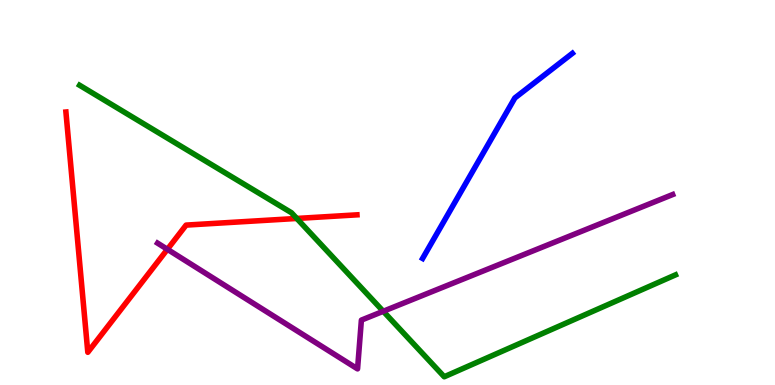[{'lines': ['blue', 'red'], 'intersections': []}, {'lines': ['green', 'red'], 'intersections': [{'x': 3.83, 'y': 4.33}]}, {'lines': ['purple', 'red'], 'intersections': [{'x': 2.16, 'y': 3.52}]}, {'lines': ['blue', 'green'], 'intersections': []}, {'lines': ['blue', 'purple'], 'intersections': []}, {'lines': ['green', 'purple'], 'intersections': [{'x': 4.95, 'y': 1.91}]}]